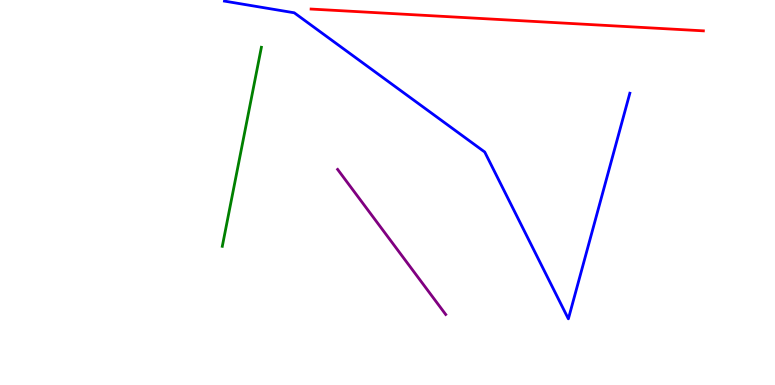[{'lines': ['blue', 'red'], 'intersections': []}, {'lines': ['green', 'red'], 'intersections': []}, {'lines': ['purple', 'red'], 'intersections': []}, {'lines': ['blue', 'green'], 'intersections': []}, {'lines': ['blue', 'purple'], 'intersections': []}, {'lines': ['green', 'purple'], 'intersections': []}]